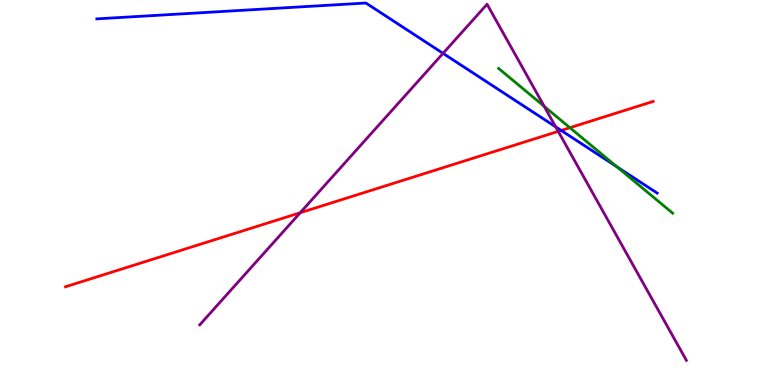[{'lines': ['blue', 'red'], 'intersections': [{'x': 7.24, 'y': 6.61}]}, {'lines': ['green', 'red'], 'intersections': [{'x': 7.35, 'y': 6.68}]}, {'lines': ['purple', 'red'], 'intersections': [{'x': 3.87, 'y': 4.47}, {'x': 7.2, 'y': 6.59}]}, {'lines': ['blue', 'green'], 'intersections': [{'x': 7.96, 'y': 5.67}]}, {'lines': ['blue', 'purple'], 'intersections': [{'x': 5.72, 'y': 8.61}, {'x': 7.17, 'y': 6.71}]}, {'lines': ['green', 'purple'], 'intersections': [{'x': 7.02, 'y': 7.24}]}]